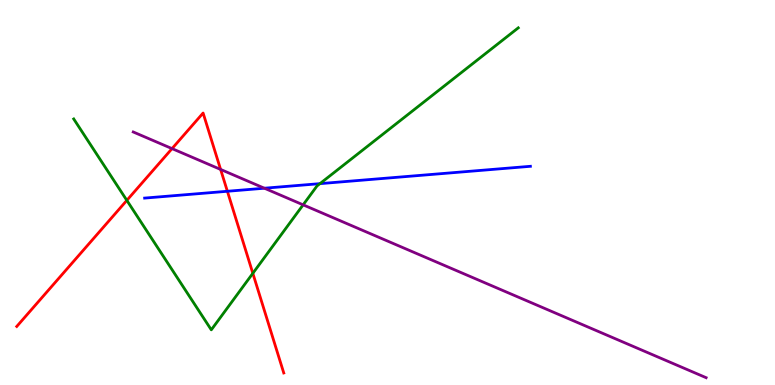[{'lines': ['blue', 'red'], 'intersections': [{'x': 2.93, 'y': 5.03}]}, {'lines': ['green', 'red'], 'intersections': [{'x': 1.64, 'y': 4.8}, {'x': 3.26, 'y': 2.9}]}, {'lines': ['purple', 'red'], 'intersections': [{'x': 2.22, 'y': 6.14}, {'x': 2.85, 'y': 5.6}]}, {'lines': ['blue', 'green'], 'intersections': [{'x': 4.13, 'y': 5.23}]}, {'lines': ['blue', 'purple'], 'intersections': [{'x': 3.41, 'y': 5.11}]}, {'lines': ['green', 'purple'], 'intersections': [{'x': 3.91, 'y': 4.68}]}]